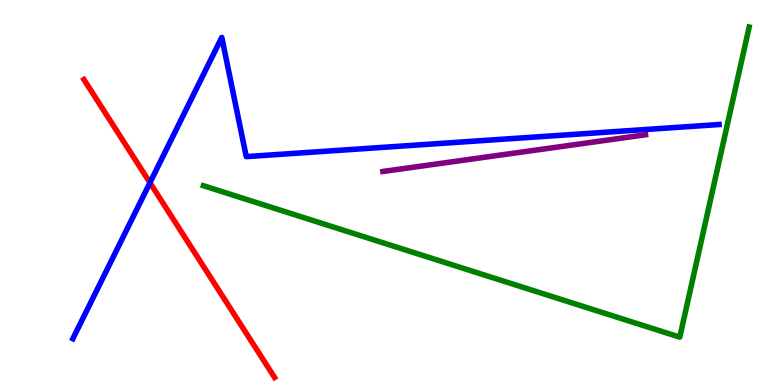[{'lines': ['blue', 'red'], 'intersections': [{'x': 1.93, 'y': 5.25}]}, {'lines': ['green', 'red'], 'intersections': []}, {'lines': ['purple', 'red'], 'intersections': []}, {'lines': ['blue', 'green'], 'intersections': []}, {'lines': ['blue', 'purple'], 'intersections': []}, {'lines': ['green', 'purple'], 'intersections': []}]